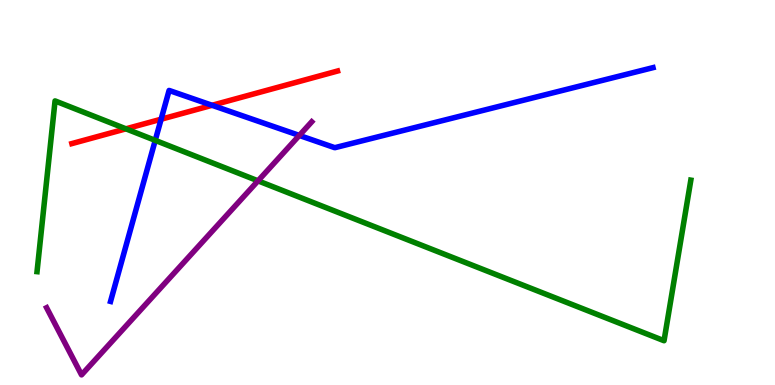[{'lines': ['blue', 'red'], 'intersections': [{'x': 2.08, 'y': 6.9}, {'x': 2.74, 'y': 7.27}]}, {'lines': ['green', 'red'], 'intersections': [{'x': 1.62, 'y': 6.65}]}, {'lines': ['purple', 'red'], 'intersections': []}, {'lines': ['blue', 'green'], 'intersections': [{'x': 2.0, 'y': 6.35}]}, {'lines': ['blue', 'purple'], 'intersections': [{'x': 3.86, 'y': 6.48}]}, {'lines': ['green', 'purple'], 'intersections': [{'x': 3.33, 'y': 5.3}]}]